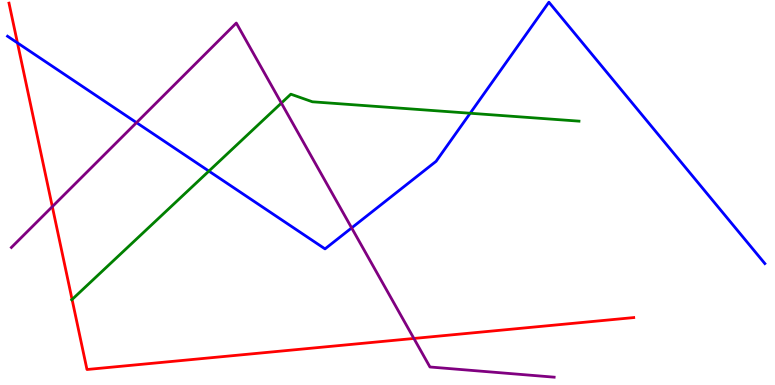[{'lines': ['blue', 'red'], 'intersections': [{'x': 0.225, 'y': 8.89}]}, {'lines': ['green', 'red'], 'intersections': [{'x': 0.93, 'y': 2.22}]}, {'lines': ['purple', 'red'], 'intersections': [{'x': 0.675, 'y': 4.63}, {'x': 5.34, 'y': 1.21}]}, {'lines': ['blue', 'green'], 'intersections': [{'x': 2.7, 'y': 5.56}, {'x': 6.07, 'y': 7.06}]}, {'lines': ['blue', 'purple'], 'intersections': [{'x': 1.76, 'y': 6.81}, {'x': 4.54, 'y': 4.08}]}, {'lines': ['green', 'purple'], 'intersections': [{'x': 3.63, 'y': 7.32}]}]